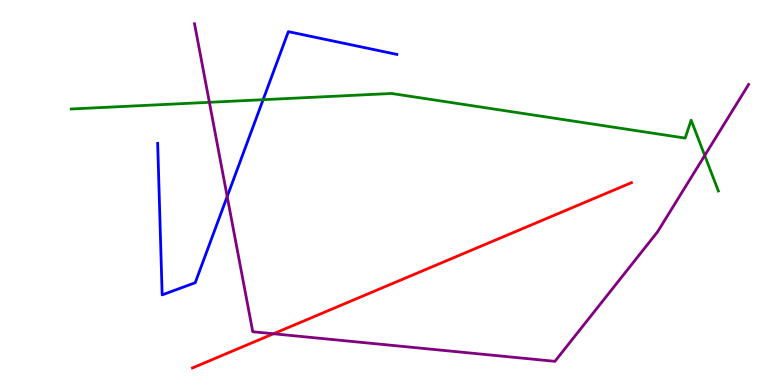[{'lines': ['blue', 'red'], 'intersections': []}, {'lines': ['green', 'red'], 'intersections': []}, {'lines': ['purple', 'red'], 'intersections': [{'x': 3.53, 'y': 1.33}]}, {'lines': ['blue', 'green'], 'intersections': [{'x': 3.39, 'y': 7.41}]}, {'lines': ['blue', 'purple'], 'intersections': [{'x': 2.93, 'y': 4.9}]}, {'lines': ['green', 'purple'], 'intersections': [{'x': 2.7, 'y': 7.34}, {'x': 9.09, 'y': 5.96}]}]